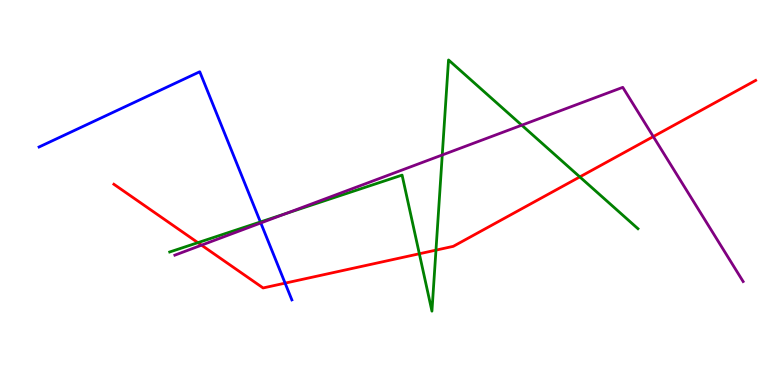[{'lines': ['blue', 'red'], 'intersections': [{'x': 3.68, 'y': 2.65}]}, {'lines': ['green', 'red'], 'intersections': [{'x': 2.55, 'y': 3.7}, {'x': 5.41, 'y': 3.41}, {'x': 5.63, 'y': 3.5}, {'x': 7.48, 'y': 5.41}]}, {'lines': ['purple', 'red'], 'intersections': [{'x': 2.6, 'y': 3.63}, {'x': 8.43, 'y': 6.45}]}, {'lines': ['blue', 'green'], 'intersections': [{'x': 3.36, 'y': 4.23}]}, {'lines': ['blue', 'purple'], 'intersections': [{'x': 3.37, 'y': 4.21}]}, {'lines': ['green', 'purple'], 'intersections': [{'x': 3.69, 'y': 4.45}, {'x': 5.71, 'y': 5.97}, {'x': 6.73, 'y': 6.75}]}]